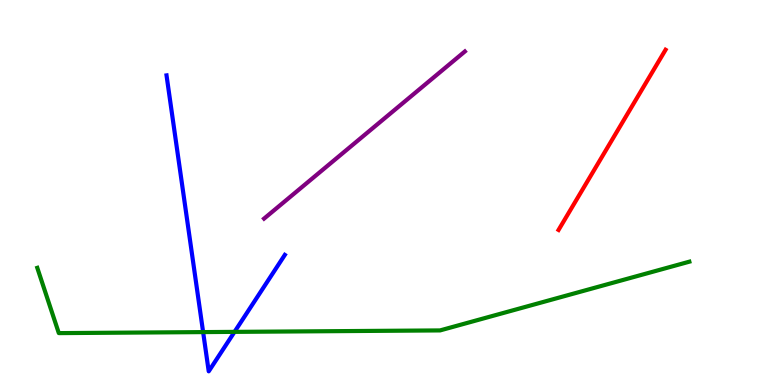[{'lines': ['blue', 'red'], 'intersections': []}, {'lines': ['green', 'red'], 'intersections': []}, {'lines': ['purple', 'red'], 'intersections': []}, {'lines': ['blue', 'green'], 'intersections': [{'x': 2.62, 'y': 1.37}, {'x': 3.03, 'y': 1.38}]}, {'lines': ['blue', 'purple'], 'intersections': []}, {'lines': ['green', 'purple'], 'intersections': []}]